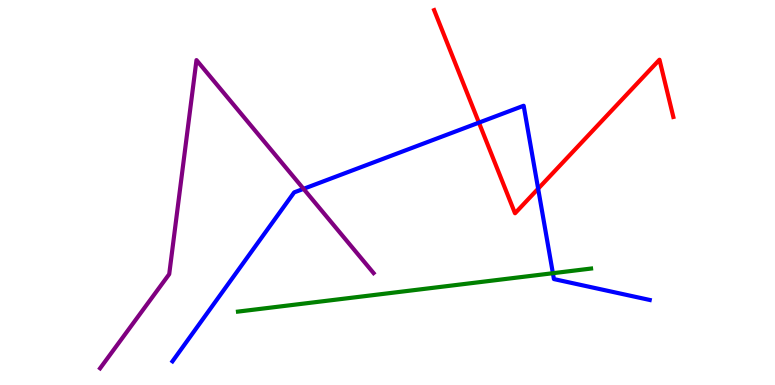[{'lines': ['blue', 'red'], 'intersections': [{'x': 6.18, 'y': 6.81}, {'x': 6.94, 'y': 5.1}]}, {'lines': ['green', 'red'], 'intersections': []}, {'lines': ['purple', 'red'], 'intersections': []}, {'lines': ['blue', 'green'], 'intersections': [{'x': 7.13, 'y': 2.9}]}, {'lines': ['blue', 'purple'], 'intersections': [{'x': 3.92, 'y': 5.09}]}, {'lines': ['green', 'purple'], 'intersections': []}]